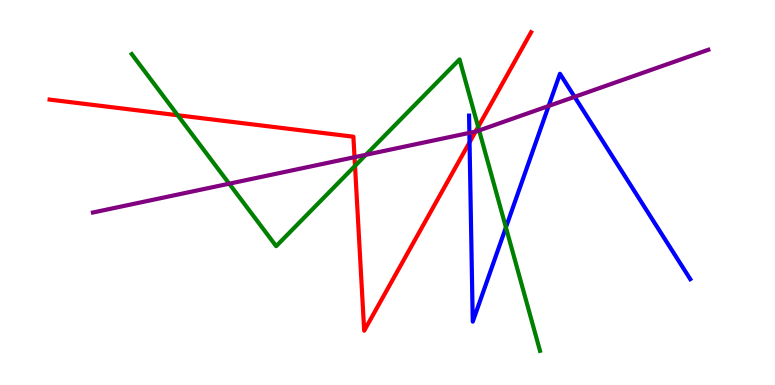[{'lines': ['blue', 'red'], 'intersections': [{'x': 6.06, 'y': 6.3}]}, {'lines': ['green', 'red'], 'intersections': [{'x': 2.29, 'y': 7.01}, {'x': 4.58, 'y': 5.69}, {'x': 6.17, 'y': 6.7}]}, {'lines': ['purple', 'red'], 'intersections': [{'x': 4.57, 'y': 5.92}, {'x': 6.14, 'y': 6.58}]}, {'lines': ['blue', 'green'], 'intersections': [{'x': 6.53, 'y': 4.09}]}, {'lines': ['blue', 'purple'], 'intersections': [{'x': 6.06, 'y': 6.55}, {'x': 7.08, 'y': 7.25}, {'x': 7.41, 'y': 7.48}]}, {'lines': ['green', 'purple'], 'intersections': [{'x': 2.96, 'y': 5.23}, {'x': 4.72, 'y': 5.98}, {'x': 6.18, 'y': 6.61}]}]